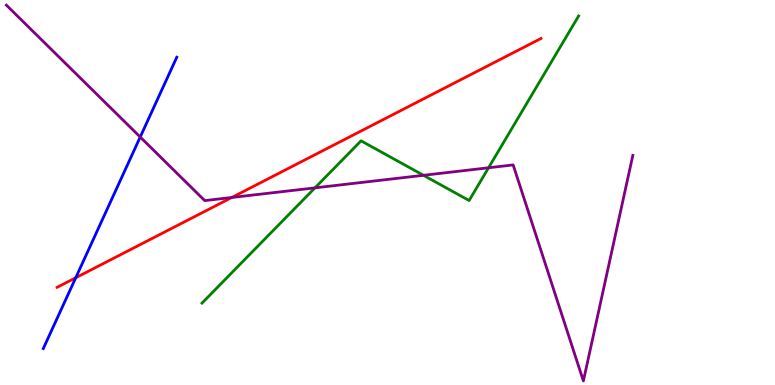[{'lines': ['blue', 'red'], 'intersections': [{'x': 0.977, 'y': 2.79}]}, {'lines': ['green', 'red'], 'intersections': []}, {'lines': ['purple', 'red'], 'intersections': [{'x': 2.99, 'y': 4.87}]}, {'lines': ['blue', 'green'], 'intersections': []}, {'lines': ['blue', 'purple'], 'intersections': [{'x': 1.81, 'y': 6.44}]}, {'lines': ['green', 'purple'], 'intersections': [{'x': 4.06, 'y': 5.12}, {'x': 5.46, 'y': 5.45}, {'x': 6.3, 'y': 5.64}]}]